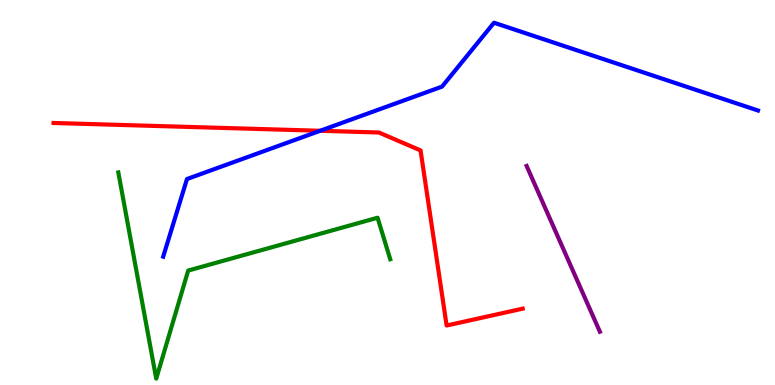[{'lines': ['blue', 'red'], 'intersections': [{'x': 4.13, 'y': 6.6}]}, {'lines': ['green', 'red'], 'intersections': []}, {'lines': ['purple', 'red'], 'intersections': []}, {'lines': ['blue', 'green'], 'intersections': []}, {'lines': ['blue', 'purple'], 'intersections': []}, {'lines': ['green', 'purple'], 'intersections': []}]